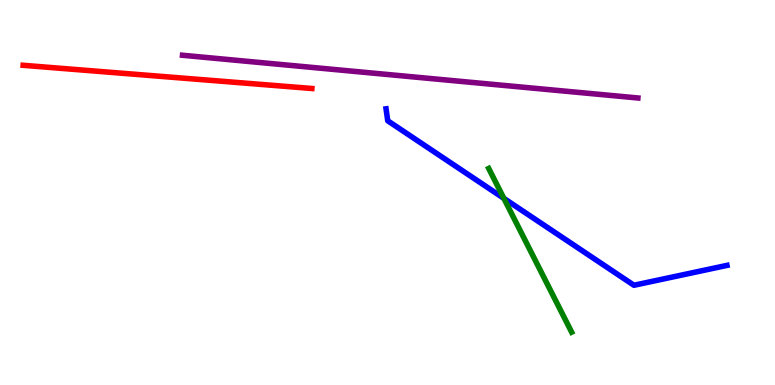[{'lines': ['blue', 'red'], 'intersections': []}, {'lines': ['green', 'red'], 'intersections': []}, {'lines': ['purple', 'red'], 'intersections': []}, {'lines': ['blue', 'green'], 'intersections': [{'x': 6.5, 'y': 4.85}]}, {'lines': ['blue', 'purple'], 'intersections': []}, {'lines': ['green', 'purple'], 'intersections': []}]